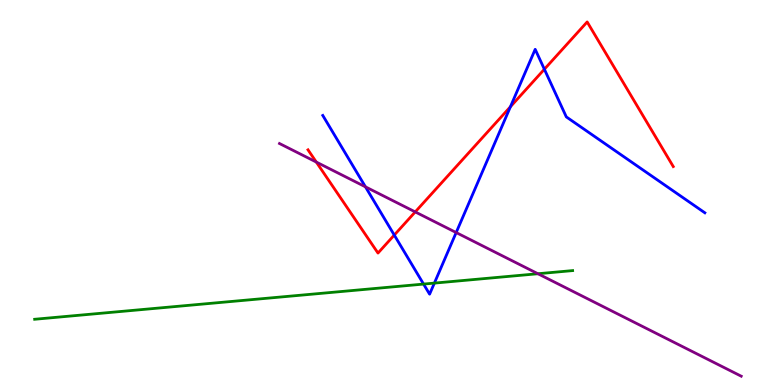[{'lines': ['blue', 'red'], 'intersections': [{'x': 5.09, 'y': 3.89}, {'x': 6.59, 'y': 7.23}, {'x': 7.02, 'y': 8.2}]}, {'lines': ['green', 'red'], 'intersections': []}, {'lines': ['purple', 'red'], 'intersections': [{'x': 4.08, 'y': 5.79}, {'x': 5.36, 'y': 4.5}]}, {'lines': ['blue', 'green'], 'intersections': [{'x': 5.47, 'y': 2.62}, {'x': 5.6, 'y': 2.65}]}, {'lines': ['blue', 'purple'], 'intersections': [{'x': 4.72, 'y': 5.15}, {'x': 5.89, 'y': 3.96}]}, {'lines': ['green', 'purple'], 'intersections': [{'x': 6.94, 'y': 2.89}]}]